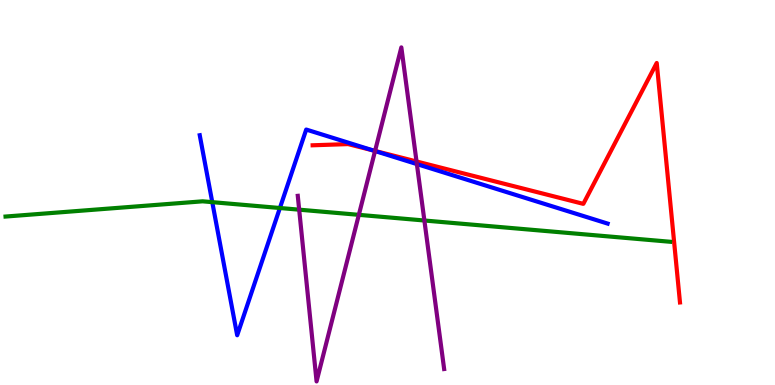[{'lines': ['blue', 'red'], 'intersections': [{'x': 4.82, 'y': 6.09}]}, {'lines': ['green', 'red'], 'intersections': []}, {'lines': ['purple', 'red'], 'intersections': [{'x': 4.84, 'y': 6.08}, {'x': 5.37, 'y': 5.81}]}, {'lines': ['blue', 'green'], 'intersections': [{'x': 2.74, 'y': 4.75}, {'x': 3.61, 'y': 4.6}]}, {'lines': ['blue', 'purple'], 'intersections': [{'x': 4.84, 'y': 6.08}, {'x': 5.38, 'y': 5.74}]}, {'lines': ['green', 'purple'], 'intersections': [{'x': 3.86, 'y': 4.55}, {'x': 4.63, 'y': 4.42}, {'x': 5.48, 'y': 4.27}]}]